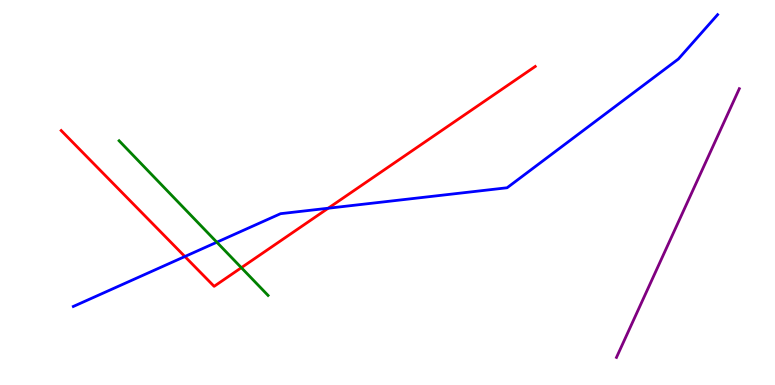[{'lines': ['blue', 'red'], 'intersections': [{'x': 2.39, 'y': 3.34}, {'x': 4.23, 'y': 4.59}]}, {'lines': ['green', 'red'], 'intersections': [{'x': 3.11, 'y': 3.05}]}, {'lines': ['purple', 'red'], 'intersections': []}, {'lines': ['blue', 'green'], 'intersections': [{'x': 2.8, 'y': 3.71}]}, {'lines': ['blue', 'purple'], 'intersections': []}, {'lines': ['green', 'purple'], 'intersections': []}]